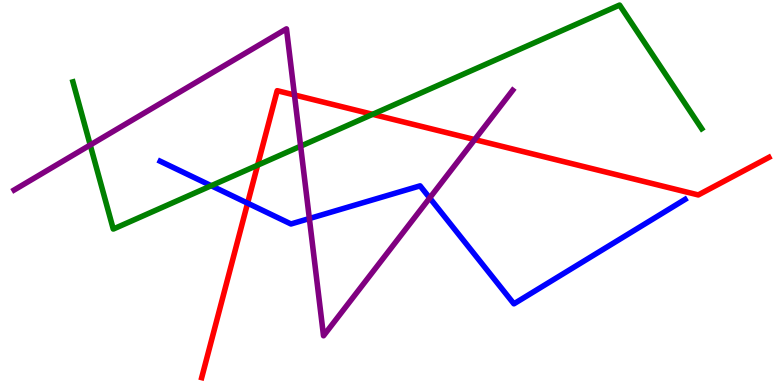[{'lines': ['blue', 'red'], 'intersections': [{'x': 3.19, 'y': 4.72}]}, {'lines': ['green', 'red'], 'intersections': [{'x': 3.32, 'y': 5.71}, {'x': 4.81, 'y': 7.03}]}, {'lines': ['purple', 'red'], 'intersections': [{'x': 3.8, 'y': 7.53}, {'x': 6.13, 'y': 6.37}]}, {'lines': ['blue', 'green'], 'intersections': [{'x': 2.73, 'y': 5.18}]}, {'lines': ['blue', 'purple'], 'intersections': [{'x': 3.99, 'y': 4.32}, {'x': 5.54, 'y': 4.86}]}, {'lines': ['green', 'purple'], 'intersections': [{'x': 1.16, 'y': 6.23}, {'x': 3.88, 'y': 6.2}]}]